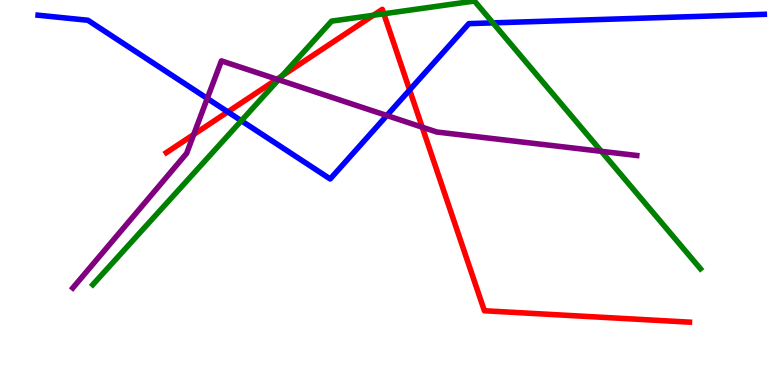[{'lines': ['blue', 'red'], 'intersections': [{'x': 2.94, 'y': 7.09}, {'x': 5.29, 'y': 7.66}]}, {'lines': ['green', 'red'], 'intersections': [{'x': 3.64, 'y': 8.03}, {'x': 4.82, 'y': 9.6}, {'x': 4.95, 'y': 9.64}]}, {'lines': ['purple', 'red'], 'intersections': [{'x': 2.5, 'y': 6.51}, {'x': 3.57, 'y': 7.94}, {'x': 5.45, 'y': 6.7}]}, {'lines': ['blue', 'green'], 'intersections': [{'x': 3.11, 'y': 6.86}, {'x': 6.36, 'y': 9.41}]}, {'lines': ['blue', 'purple'], 'intersections': [{'x': 2.67, 'y': 7.44}, {'x': 4.99, 'y': 7.0}]}, {'lines': ['green', 'purple'], 'intersections': [{'x': 3.59, 'y': 7.93}, {'x': 7.76, 'y': 6.07}]}]